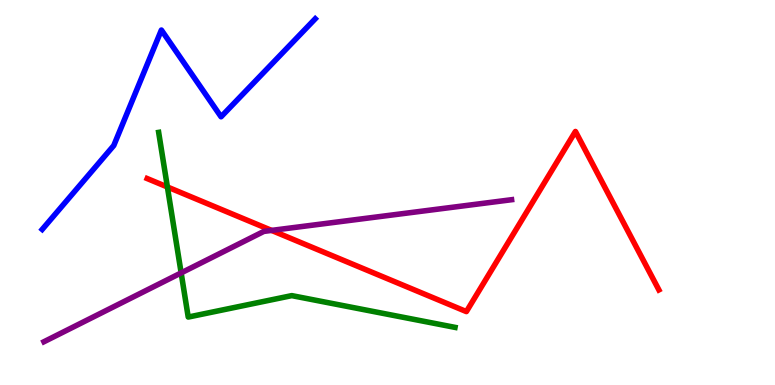[{'lines': ['blue', 'red'], 'intersections': []}, {'lines': ['green', 'red'], 'intersections': [{'x': 2.16, 'y': 5.14}]}, {'lines': ['purple', 'red'], 'intersections': [{'x': 3.5, 'y': 4.02}]}, {'lines': ['blue', 'green'], 'intersections': []}, {'lines': ['blue', 'purple'], 'intersections': []}, {'lines': ['green', 'purple'], 'intersections': [{'x': 2.34, 'y': 2.91}]}]